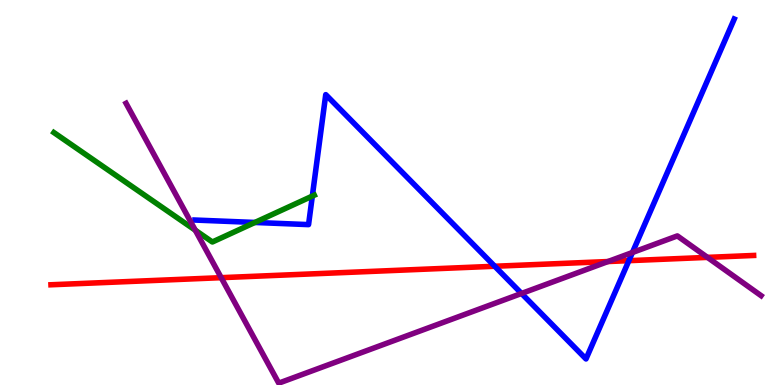[{'lines': ['blue', 'red'], 'intersections': [{'x': 6.38, 'y': 3.08}, {'x': 8.11, 'y': 3.23}]}, {'lines': ['green', 'red'], 'intersections': []}, {'lines': ['purple', 'red'], 'intersections': [{'x': 2.85, 'y': 2.79}, {'x': 7.84, 'y': 3.21}, {'x': 9.13, 'y': 3.31}]}, {'lines': ['blue', 'green'], 'intersections': [{'x': 3.29, 'y': 4.22}, {'x': 4.03, 'y': 4.91}]}, {'lines': ['blue', 'purple'], 'intersections': [{'x': 6.73, 'y': 2.38}, {'x': 8.16, 'y': 3.44}]}, {'lines': ['green', 'purple'], 'intersections': [{'x': 2.52, 'y': 4.02}]}]